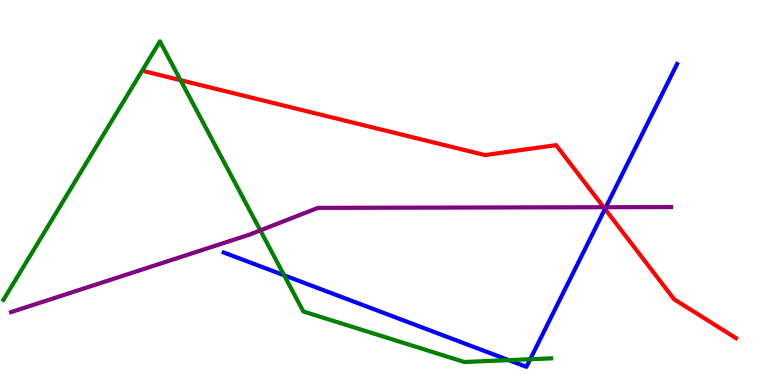[{'lines': ['blue', 'red'], 'intersections': [{'x': 7.81, 'y': 4.57}]}, {'lines': ['green', 'red'], 'intersections': [{'x': 2.33, 'y': 7.92}]}, {'lines': ['purple', 'red'], 'intersections': [{'x': 7.79, 'y': 4.62}]}, {'lines': ['blue', 'green'], 'intersections': [{'x': 3.67, 'y': 2.85}, {'x': 6.56, 'y': 0.646}, {'x': 6.84, 'y': 0.669}]}, {'lines': ['blue', 'purple'], 'intersections': [{'x': 7.82, 'y': 4.62}]}, {'lines': ['green', 'purple'], 'intersections': [{'x': 3.36, 'y': 4.02}]}]